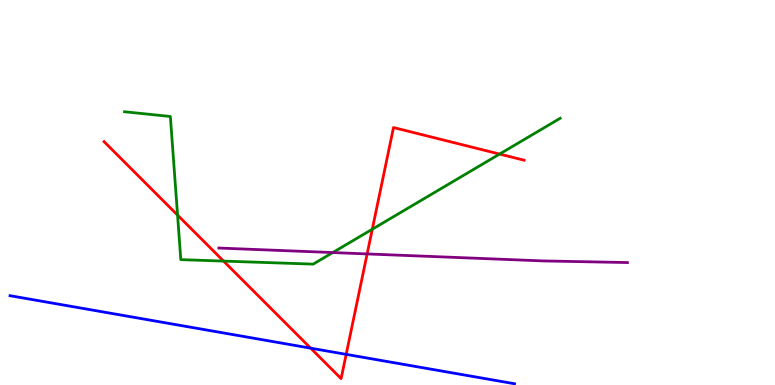[{'lines': ['blue', 'red'], 'intersections': [{'x': 4.01, 'y': 0.957}, {'x': 4.47, 'y': 0.796}]}, {'lines': ['green', 'red'], 'intersections': [{'x': 2.29, 'y': 4.41}, {'x': 2.88, 'y': 3.22}, {'x': 4.8, 'y': 4.05}, {'x': 6.45, 'y': 6.0}]}, {'lines': ['purple', 'red'], 'intersections': [{'x': 4.74, 'y': 3.4}]}, {'lines': ['blue', 'green'], 'intersections': []}, {'lines': ['blue', 'purple'], 'intersections': []}, {'lines': ['green', 'purple'], 'intersections': [{'x': 4.29, 'y': 3.44}]}]